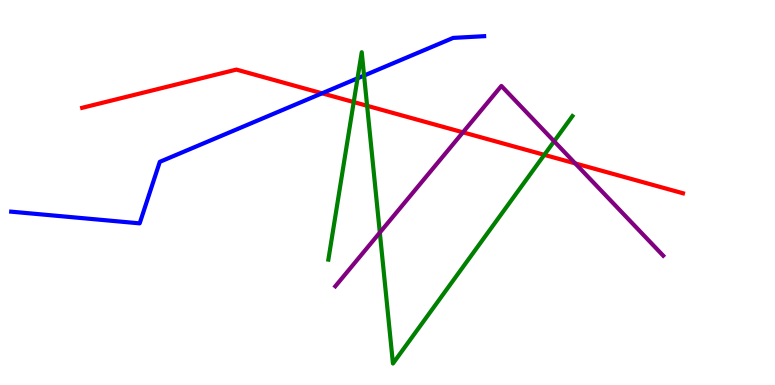[{'lines': ['blue', 'red'], 'intersections': [{'x': 4.16, 'y': 7.58}]}, {'lines': ['green', 'red'], 'intersections': [{'x': 4.56, 'y': 7.35}, {'x': 4.74, 'y': 7.25}, {'x': 7.02, 'y': 5.98}]}, {'lines': ['purple', 'red'], 'intersections': [{'x': 5.97, 'y': 6.56}, {'x': 7.42, 'y': 5.76}]}, {'lines': ['blue', 'green'], 'intersections': [{'x': 4.61, 'y': 7.97}, {'x': 4.7, 'y': 8.04}]}, {'lines': ['blue', 'purple'], 'intersections': []}, {'lines': ['green', 'purple'], 'intersections': [{'x': 4.9, 'y': 3.96}, {'x': 7.15, 'y': 6.33}]}]